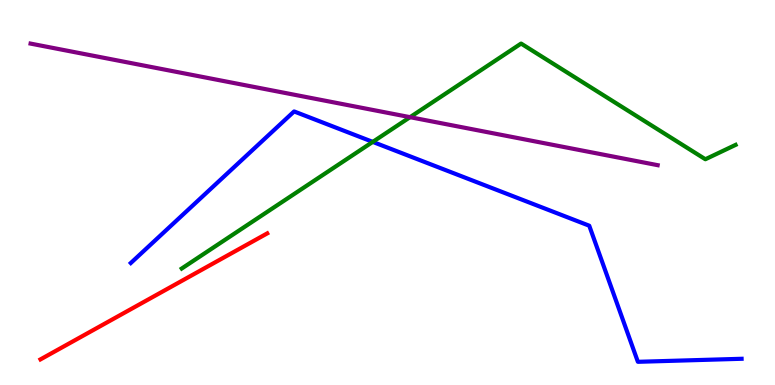[{'lines': ['blue', 'red'], 'intersections': []}, {'lines': ['green', 'red'], 'intersections': []}, {'lines': ['purple', 'red'], 'intersections': []}, {'lines': ['blue', 'green'], 'intersections': [{'x': 4.81, 'y': 6.31}]}, {'lines': ['blue', 'purple'], 'intersections': []}, {'lines': ['green', 'purple'], 'intersections': [{'x': 5.29, 'y': 6.96}]}]